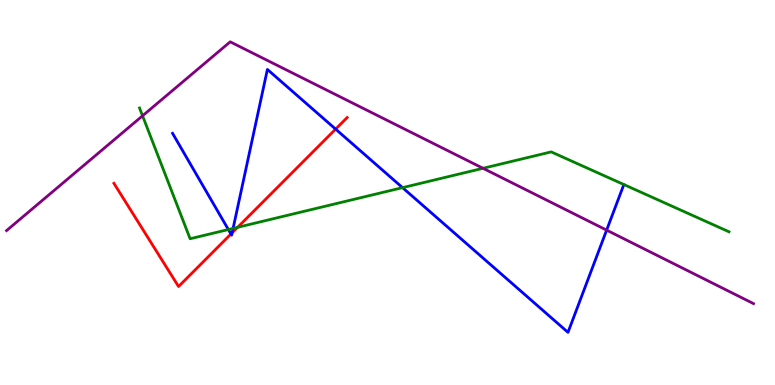[{'lines': ['blue', 'red'], 'intersections': [{'x': 2.98, 'y': 3.92}, {'x': 3.0, 'y': 3.95}, {'x': 4.33, 'y': 6.65}]}, {'lines': ['green', 'red'], 'intersections': [{'x': 3.07, 'y': 4.1}]}, {'lines': ['purple', 'red'], 'intersections': []}, {'lines': ['blue', 'green'], 'intersections': [{'x': 2.95, 'y': 4.04}, {'x': 3.01, 'y': 4.07}, {'x': 5.19, 'y': 5.13}]}, {'lines': ['blue', 'purple'], 'intersections': [{'x': 7.83, 'y': 4.02}]}, {'lines': ['green', 'purple'], 'intersections': [{'x': 1.84, 'y': 6.99}, {'x': 6.23, 'y': 5.63}]}]